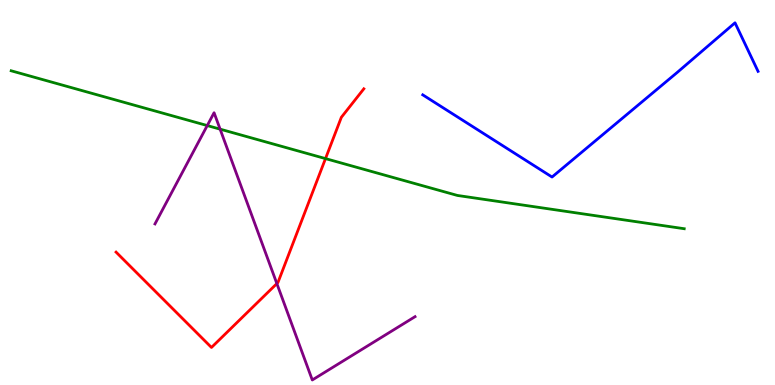[{'lines': ['blue', 'red'], 'intersections': []}, {'lines': ['green', 'red'], 'intersections': [{'x': 4.2, 'y': 5.88}]}, {'lines': ['purple', 'red'], 'intersections': [{'x': 3.57, 'y': 2.63}]}, {'lines': ['blue', 'green'], 'intersections': []}, {'lines': ['blue', 'purple'], 'intersections': []}, {'lines': ['green', 'purple'], 'intersections': [{'x': 2.67, 'y': 6.74}, {'x': 2.84, 'y': 6.65}]}]